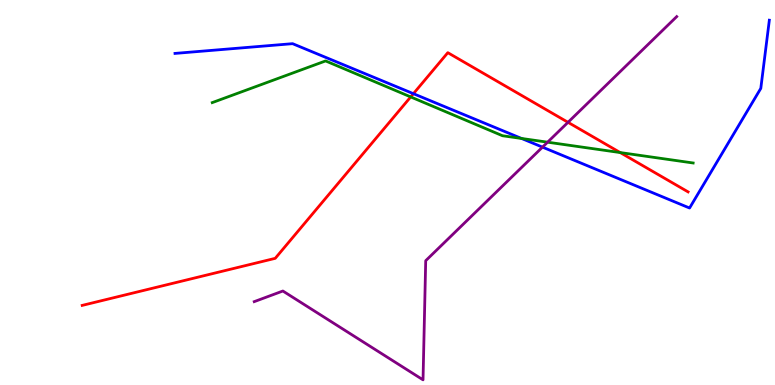[{'lines': ['blue', 'red'], 'intersections': [{'x': 5.33, 'y': 7.57}]}, {'lines': ['green', 'red'], 'intersections': [{'x': 5.3, 'y': 7.48}, {'x': 8.0, 'y': 6.04}]}, {'lines': ['purple', 'red'], 'intersections': [{'x': 7.33, 'y': 6.82}]}, {'lines': ['blue', 'green'], 'intersections': [{'x': 6.73, 'y': 6.4}]}, {'lines': ['blue', 'purple'], 'intersections': [{'x': 7.0, 'y': 6.18}]}, {'lines': ['green', 'purple'], 'intersections': [{'x': 7.07, 'y': 6.31}]}]